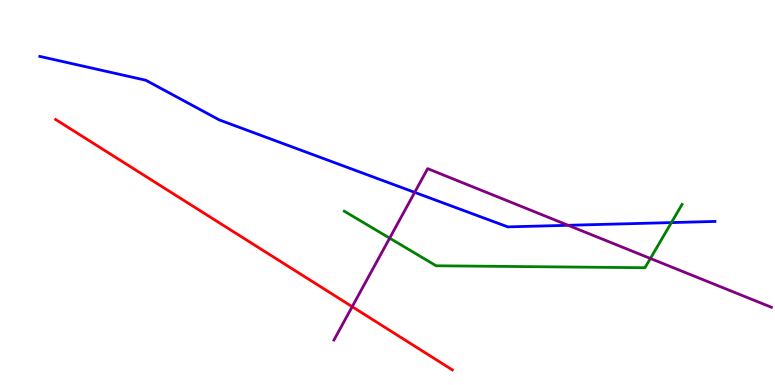[{'lines': ['blue', 'red'], 'intersections': []}, {'lines': ['green', 'red'], 'intersections': []}, {'lines': ['purple', 'red'], 'intersections': [{'x': 4.54, 'y': 2.03}]}, {'lines': ['blue', 'green'], 'intersections': [{'x': 8.66, 'y': 4.22}]}, {'lines': ['blue', 'purple'], 'intersections': [{'x': 5.35, 'y': 5.0}, {'x': 7.33, 'y': 4.15}]}, {'lines': ['green', 'purple'], 'intersections': [{'x': 5.03, 'y': 3.81}, {'x': 8.39, 'y': 3.29}]}]